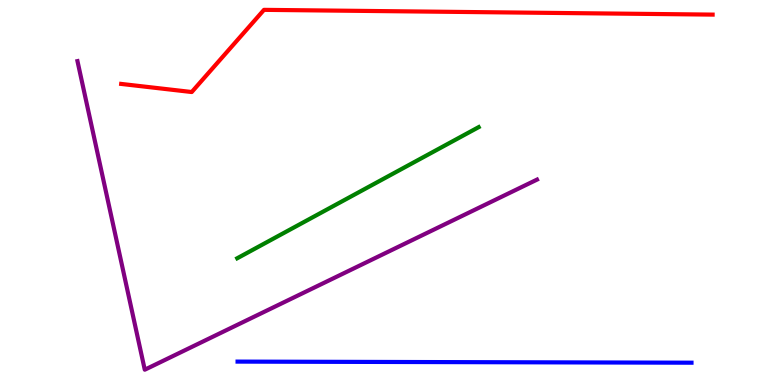[{'lines': ['blue', 'red'], 'intersections': []}, {'lines': ['green', 'red'], 'intersections': []}, {'lines': ['purple', 'red'], 'intersections': []}, {'lines': ['blue', 'green'], 'intersections': []}, {'lines': ['blue', 'purple'], 'intersections': []}, {'lines': ['green', 'purple'], 'intersections': []}]